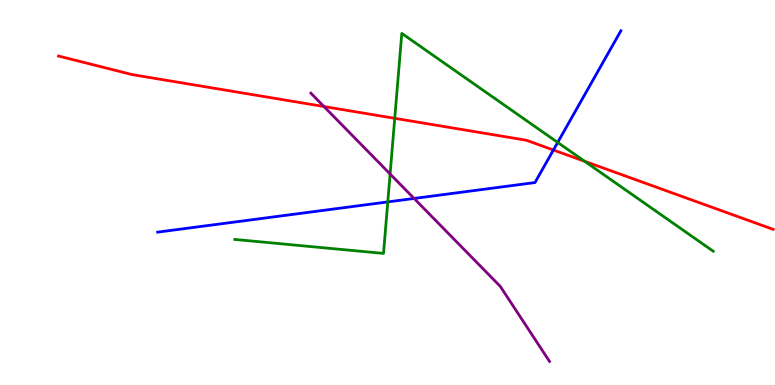[{'lines': ['blue', 'red'], 'intersections': [{'x': 7.14, 'y': 6.1}]}, {'lines': ['green', 'red'], 'intersections': [{'x': 5.09, 'y': 6.93}, {'x': 7.54, 'y': 5.81}]}, {'lines': ['purple', 'red'], 'intersections': [{'x': 4.18, 'y': 7.23}]}, {'lines': ['blue', 'green'], 'intersections': [{'x': 5.0, 'y': 4.76}, {'x': 7.2, 'y': 6.3}]}, {'lines': ['blue', 'purple'], 'intersections': [{'x': 5.34, 'y': 4.85}]}, {'lines': ['green', 'purple'], 'intersections': [{'x': 5.03, 'y': 5.48}]}]